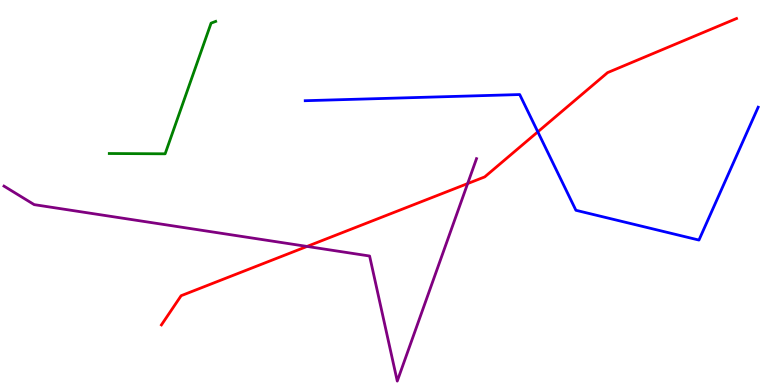[{'lines': ['blue', 'red'], 'intersections': [{'x': 6.94, 'y': 6.58}]}, {'lines': ['green', 'red'], 'intersections': []}, {'lines': ['purple', 'red'], 'intersections': [{'x': 3.96, 'y': 3.6}, {'x': 6.03, 'y': 5.23}]}, {'lines': ['blue', 'green'], 'intersections': []}, {'lines': ['blue', 'purple'], 'intersections': []}, {'lines': ['green', 'purple'], 'intersections': []}]